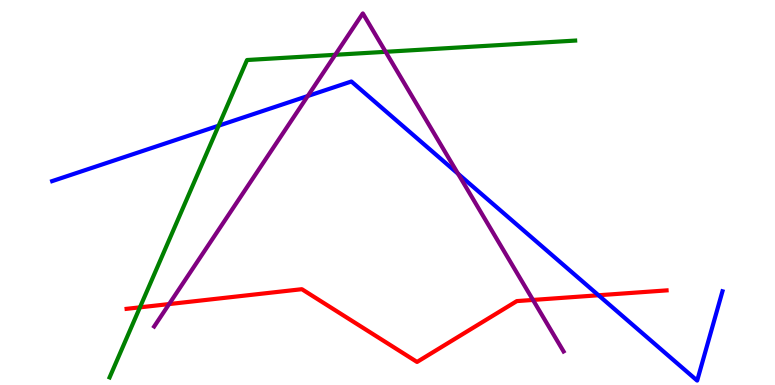[{'lines': ['blue', 'red'], 'intersections': [{'x': 7.72, 'y': 2.33}]}, {'lines': ['green', 'red'], 'intersections': [{'x': 1.81, 'y': 2.02}]}, {'lines': ['purple', 'red'], 'intersections': [{'x': 2.18, 'y': 2.1}, {'x': 6.88, 'y': 2.21}]}, {'lines': ['blue', 'green'], 'intersections': [{'x': 2.82, 'y': 6.74}]}, {'lines': ['blue', 'purple'], 'intersections': [{'x': 3.97, 'y': 7.51}, {'x': 5.91, 'y': 5.49}]}, {'lines': ['green', 'purple'], 'intersections': [{'x': 4.33, 'y': 8.58}, {'x': 4.98, 'y': 8.65}]}]